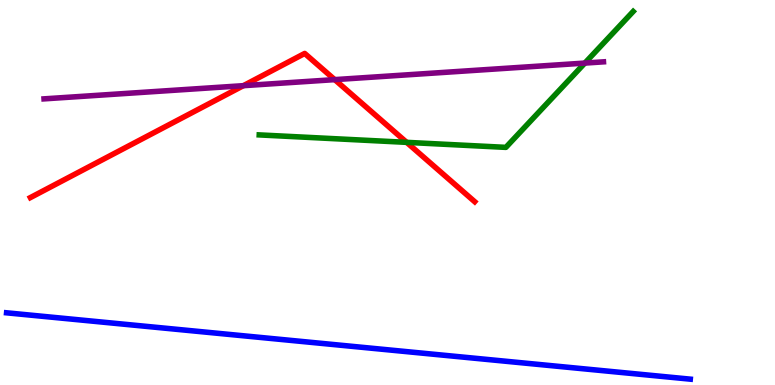[{'lines': ['blue', 'red'], 'intersections': []}, {'lines': ['green', 'red'], 'intersections': [{'x': 5.25, 'y': 6.3}]}, {'lines': ['purple', 'red'], 'intersections': [{'x': 3.14, 'y': 7.77}, {'x': 4.32, 'y': 7.93}]}, {'lines': ['blue', 'green'], 'intersections': []}, {'lines': ['blue', 'purple'], 'intersections': []}, {'lines': ['green', 'purple'], 'intersections': [{'x': 7.55, 'y': 8.36}]}]